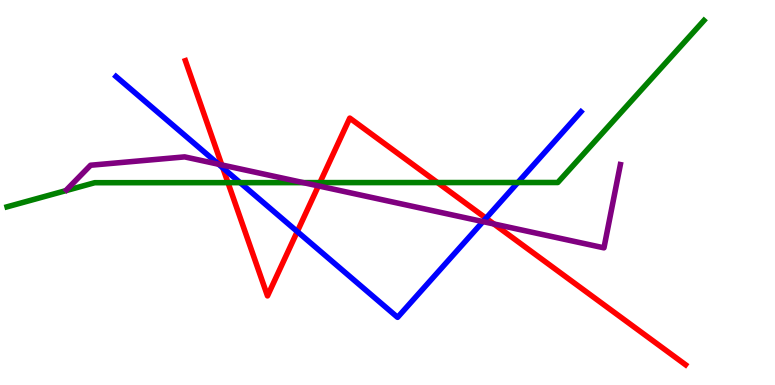[{'lines': ['blue', 'red'], 'intersections': [{'x': 2.87, 'y': 5.64}, {'x': 3.84, 'y': 3.99}, {'x': 6.27, 'y': 4.33}]}, {'lines': ['green', 'red'], 'intersections': [{'x': 2.94, 'y': 5.26}, {'x': 4.13, 'y': 5.26}, {'x': 5.65, 'y': 5.26}]}, {'lines': ['purple', 'red'], 'intersections': [{'x': 2.86, 'y': 5.72}, {'x': 4.11, 'y': 5.17}, {'x': 6.37, 'y': 4.18}]}, {'lines': ['blue', 'green'], 'intersections': [{'x': 3.1, 'y': 5.26}, {'x': 6.68, 'y': 5.26}]}, {'lines': ['blue', 'purple'], 'intersections': [{'x': 2.82, 'y': 5.73}, {'x': 6.23, 'y': 4.24}]}, {'lines': ['green', 'purple'], 'intersections': [{'x': 3.91, 'y': 5.26}]}]